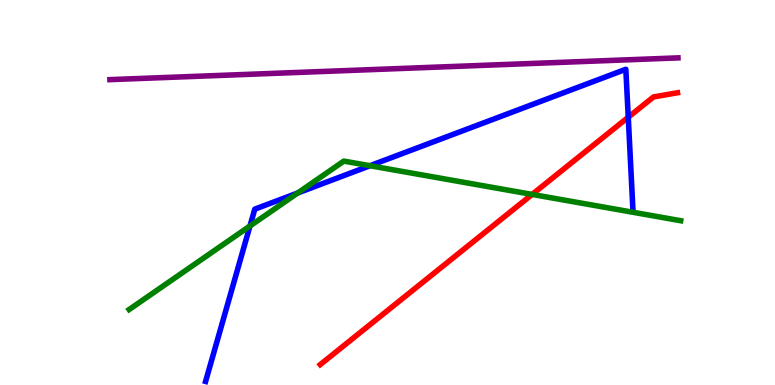[{'lines': ['blue', 'red'], 'intersections': [{'x': 8.11, 'y': 6.96}]}, {'lines': ['green', 'red'], 'intersections': [{'x': 6.87, 'y': 4.95}]}, {'lines': ['purple', 'red'], 'intersections': []}, {'lines': ['blue', 'green'], 'intersections': [{'x': 3.23, 'y': 4.13}, {'x': 3.84, 'y': 4.99}, {'x': 4.77, 'y': 5.7}]}, {'lines': ['blue', 'purple'], 'intersections': []}, {'lines': ['green', 'purple'], 'intersections': []}]